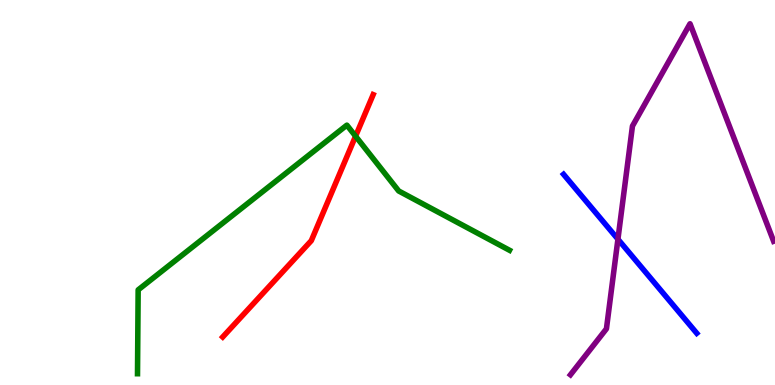[{'lines': ['blue', 'red'], 'intersections': []}, {'lines': ['green', 'red'], 'intersections': [{'x': 4.59, 'y': 6.46}]}, {'lines': ['purple', 'red'], 'intersections': []}, {'lines': ['blue', 'green'], 'intersections': []}, {'lines': ['blue', 'purple'], 'intersections': [{'x': 7.97, 'y': 3.79}]}, {'lines': ['green', 'purple'], 'intersections': []}]